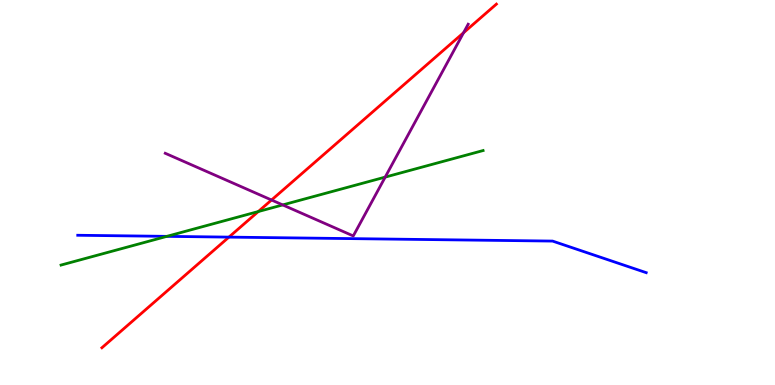[{'lines': ['blue', 'red'], 'intersections': [{'x': 2.95, 'y': 3.84}]}, {'lines': ['green', 'red'], 'intersections': [{'x': 3.33, 'y': 4.51}]}, {'lines': ['purple', 'red'], 'intersections': [{'x': 3.5, 'y': 4.81}, {'x': 5.98, 'y': 9.15}]}, {'lines': ['blue', 'green'], 'intersections': [{'x': 2.15, 'y': 3.86}]}, {'lines': ['blue', 'purple'], 'intersections': []}, {'lines': ['green', 'purple'], 'intersections': [{'x': 3.65, 'y': 4.68}, {'x': 4.97, 'y': 5.4}]}]